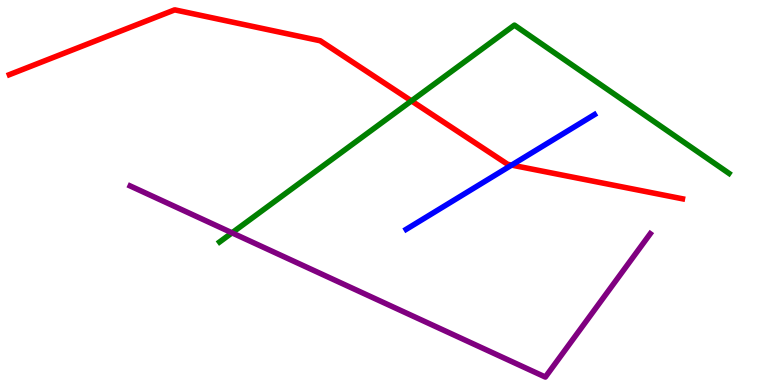[{'lines': ['blue', 'red'], 'intersections': [{'x': 6.6, 'y': 5.71}]}, {'lines': ['green', 'red'], 'intersections': [{'x': 5.31, 'y': 7.38}]}, {'lines': ['purple', 'red'], 'intersections': []}, {'lines': ['blue', 'green'], 'intersections': []}, {'lines': ['blue', 'purple'], 'intersections': []}, {'lines': ['green', 'purple'], 'intersections': [{'x': 2.99, 'y': 3.95}]}]